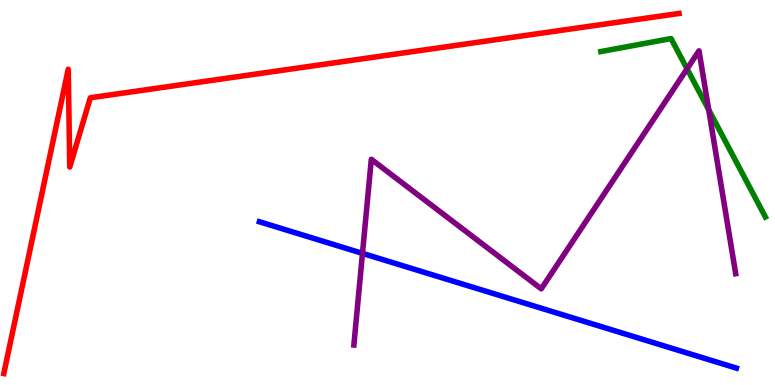[{'lines': ['blue', 'red'], 'intersections': []}, {'lines': ['green', 'red'], 'intersections': []}, {'lines': ['purple', 'red'], 'intersections': []}, {'lines': ['blue', 'green'], 'intersections': []}, {'lines': ['blue', 'purple'], 'intersections': [{'x': 4.68, 'y': 3.42}]}, {'lines': ['green', 'purple'], 'intersections': [{'x': 8.87, 'y': 8.21}, {'x': 9.14, 'y': 7.15}]}]